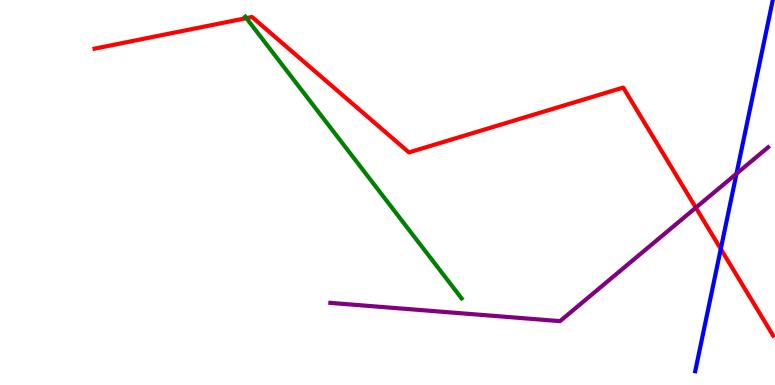[{'lines': ['blue', 'red'], 'intersections': [{'x': 9.3, 'y': 3.53}]}, {'lines': ['green', 'red'], 'intersections': [{'x': 3.18, 'y': 9.53}]}, {'lines': ['purple', 'red'], 'intersections': [{'x': 8.98, 'y': 4.61}]}, {'lines': ['blue', 'green'], 'intersections': []}, {'lines': ['blue', 'purple'], 'intersections': [{'x': 9.5, 'y': 5.49}]}, {'lines': ['green', 'purple'], 'intersections': []}]